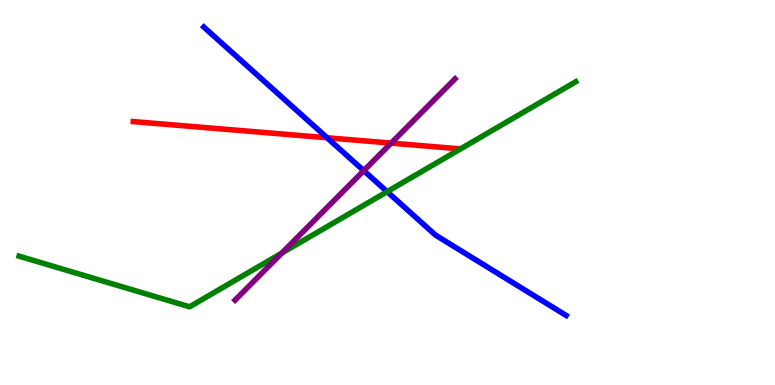[{'lines': ['blue', 'red'], 'intersections': [{'x': 4.22, 'y': 6.42}]}, {'lines': ['green', 'red'], 'intersections': []}, {'lines': ['purple', 'red'], 'intersections': [{'x': 5.05, 'y': 6.28}]}, {'lines': ['blue', 'green'], 'intersections': [{'x': 5.0, 'y': 5.02}]}, {'lines': ['blue', 'purple'], 'intersections': [{'x': 4.69, 'y': 5.57}]}, {'lines': ['green', 'purple'], 'intersections': [{'x': 3.64, 'y': 3.43}]}]